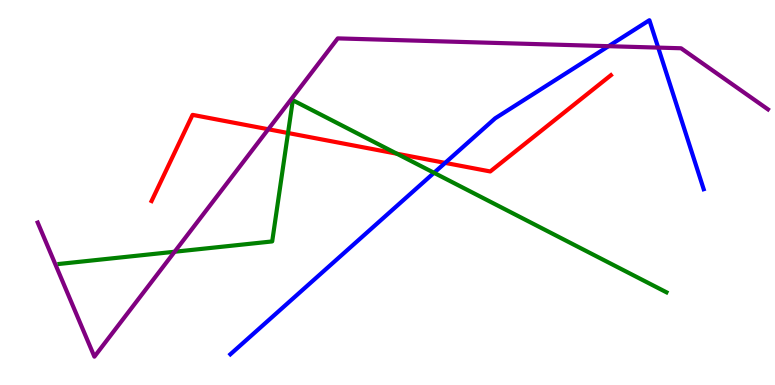[{'lines': ['blue', 'red'], 'intersections': [{'x': 5.74, 'y': 5.77}]}, {'lines': ['green', 'red'], 'intersections': [{'x': 3.72, 'y': 6.55}, {'x': 5.12, 'y': 6.01}]}, {'lines': ['purple', 'red'], 'intersections': [{'x': 3.46, 'y': 6.64}]}, {'lines': ['blue', 'green'], 'intersections': [{'x': 5.6, 'y': 5.51}]}, {'lines': ['blue', 'purple'], 'intersections': [{'x': 7.85, 'y': 8.8}, {'x': 8.49, 'y': 8.76}]}, {'lines': ['green', 'purple'], 'intersections': [{'x': 2.25, 'y': 3.46}]}]